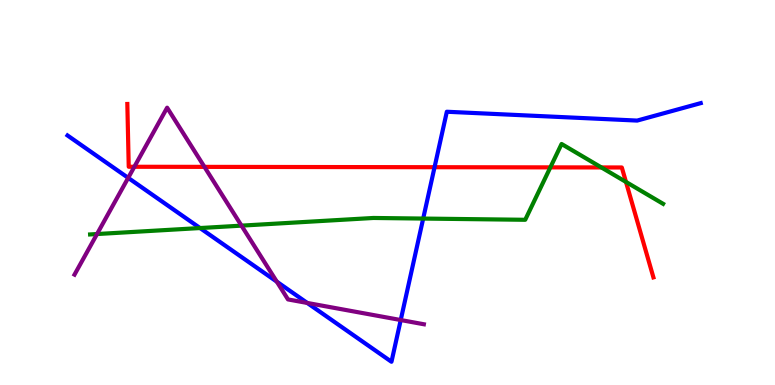[{'lines': ['blue', 'red'], 'intersections': [{'x': 5.61, 'y': 5.66}]}, {'lines': ['green', 'red'], 'intersections': [{'x': 7.1, 'y': 5.65}, {'x': 7.76, 'y': 5.65}, {'x': 8.08, 'y': 5.27}]}, {'lines': ['purple', 'red'], 'intersections': [{'x': 1.73, 'y': 5.67}, {'x': 2.64, 'y': 5.67}]}, {'lines': ['blue', 'green'], 'intersections': [{'x': 2.58, 'y': 4.08}, {'x': 5.46, 'y': 4.32}]}, {'lines': ['blue', 'purple'], 'intersections': [{'x': 1.65, 'y': 5.38}, {'x': 3.57, 'y': 2.68}, {'x': 3.96, 'y': 2.13}, {'x': 5.17, 'y': 1.69}]}, {'lines': ['green', 'purple'], 'intersections': [{'x': 1.25, 'y': 3.92}, {'x': 3.12, 'y': 4.14}]}]